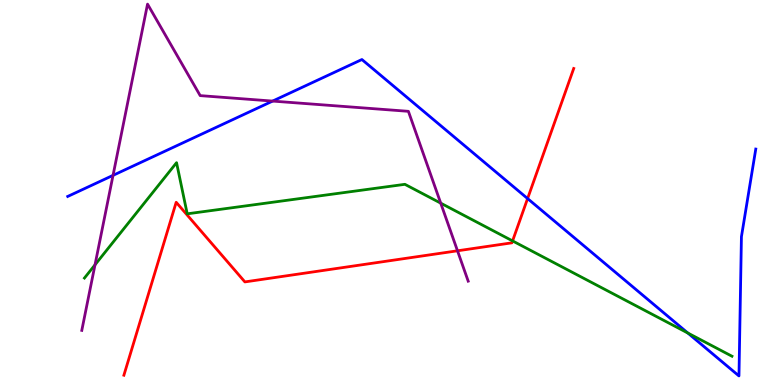[{'lines': ['blue', 'red'], 'intersections': [{'x': 6.81, 'y': 4.84}]}, {'lines': ['green', 'red'], 'intersections': [{'x': 6.61, 'y': 3.74}]}, {'lines': ['purple', 'red'], 'intersections': [{'x': 5.9, 'y': 3.49}]}, {'lines': ['blue', 'green'], 'intersections': [{'x': 8.88, 'y': 1.35}]}, {'lines': ['blue', 'purple'], 'intersections': [{'x': 1.46, 'y': 5.45}, {'x': 3.52, 'y': 7.37}]}, {'lines': ['green', 'purple'], 'intersections': [{'x': 1.23, 'y': 3.12}, {'x': 5.69, 'y': 4.72}]}]